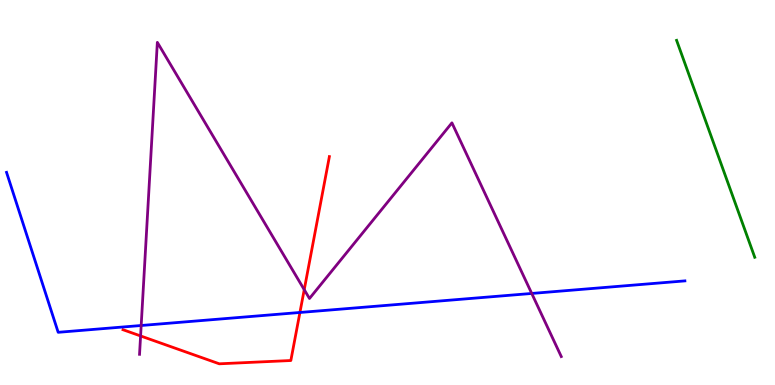[{'lines': ['blue', 'red'], 'intersections': [{'x': 3.87, 'y': 1.88}]}, {'lines': ['green', 'red'], 'intersections': []}, {'lines': ['purple', 'red'], 'intersections': [{'x': 1.81, 'y': 1.27}, {'x': 3.93, 'y': 2.48}]}, {'lines': ['blue', 'green'], 'intersections': []}, {'lines': ['blue', 'purple'], 'intersections': [{'x': 1.82, 'y': 1.55}, {'x': 6.86, 'y': 2.38}]}, {'lines': ['green', 'purple'], 'intersections': []}]